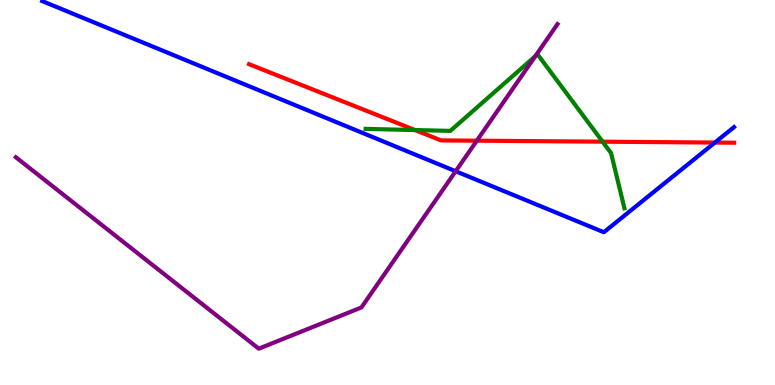[{'lines': ['blue', 'red'], 'intersections': [{'x': 9.22, 'y': 6.3}]}, {'lines': ['green', 'red'], 'intersections': [{'x': 5.35, 'y': 6.62}, {'x': 7.78, 'y': 6.32}]}, {'lines': ['purple', 'red'], 'intersections': [{'x': 6.15, 'y': 6.35}]}, {'lines': ['blue', 'green'], 'intersections': []}, {'lines': ['blue', 'purple'], 'intersections': [{'x': 5.88, 'y': 5.55}]}, {'lines': ['green', 'purple'], 'intersections': [{'x': 6.91, 'y': 8.54}]}]